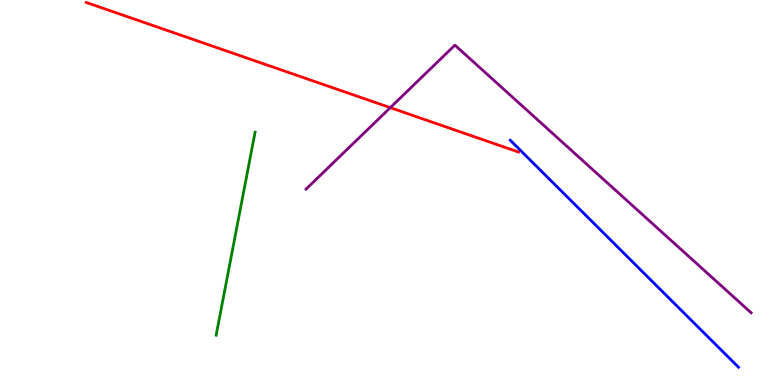[{'lines': ['blue', 'red'], 'intersections': []}, {'lines': ['green', 'red'], 'intersections': []}, {'lines': ['purple', 'red'], 'intersections': [{'x': 5.04, 'y': 7.2}]}, {'lines': ['blue', 'green'], 'intersections': []}, {'lines': ['blue', 'purple'], 'intersections': []}, {'lines': ['green', 'purple'], 'intersections': []}]